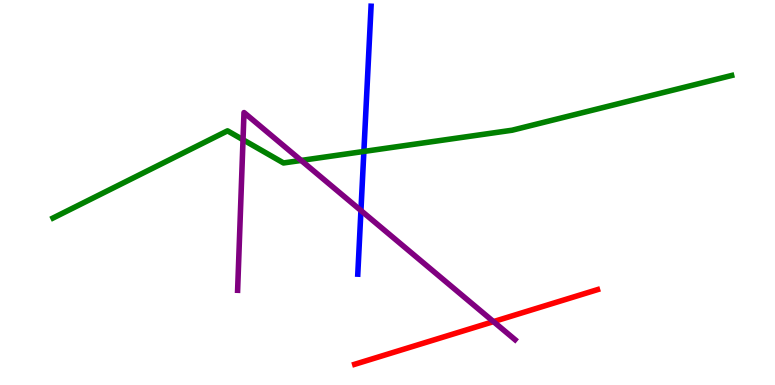[{'lines': ['blue', 'red'], 'intersections': []}, {'lines': ['green', 'red'], 'intersections': []}, {'lines': ['purple', 'red'], 'intersections': [{'x': 6.37, 'y': 1.65}]}, {'lines': ['blue', 'green'], 'intersections': [{'x': 4.7, 'y': 6.07}]}, {'lines': ['blue', 'purple'], 'intersections': [{'x': 4.66, 'y': 4.53}]}, {'lines': ['green', 'purple'], 'intersections': [{'x': 3.14, 'y': 6.37}, {'x': 3.89, 'y': 5.83}]}]